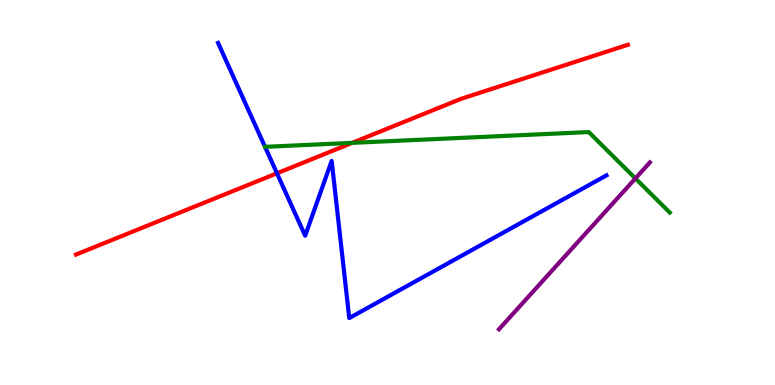[{'lines': ['blue', 'red'], 'intersections': [{'x': 3.57, 'y': 5.5}]}, {'lines': ['green', 'red'], 'intersections': [{'x': 4.54, 'y': 6.29}]}, {'lines': ['purple', 'red'], 'intersections': []}, {'lines': ['blue', 'green'], 'intersections': []}, {'lines': ['blue', 'purple'], 'intersections': []}, {'lines': ['green', 'purple'], 'intersections': [{'x': 8.2, 'y': 5.37}]}]